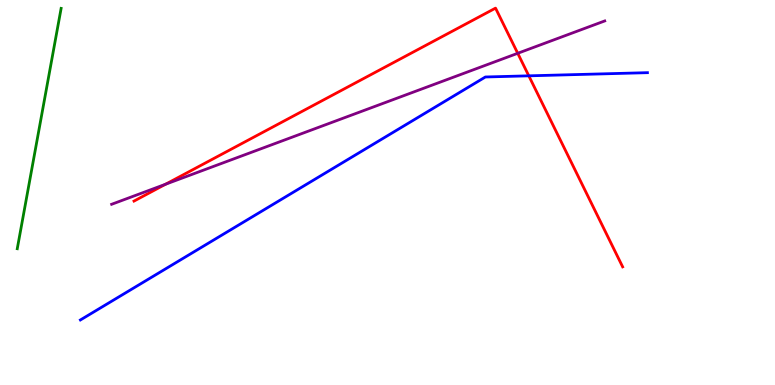[{'lines': ['blue', 'red'], 'intersections': [{'x': 6.82, 'y': 8.03}]}, {'lines': ['green', 'red'], 'intersections': []}, {'lines': ['purple', 'red'], 'intersections': [{'x': 2.14, 'y': 5.21}, {'x': 6.68, 'y': 8.62}]}, {'lines': ['blue', 'green'], 'intersections': []}, {'lines': ['blue', 'purple'], 'intersections': []}, {'lines': ['green', 'purple'], 'intersections': []}]